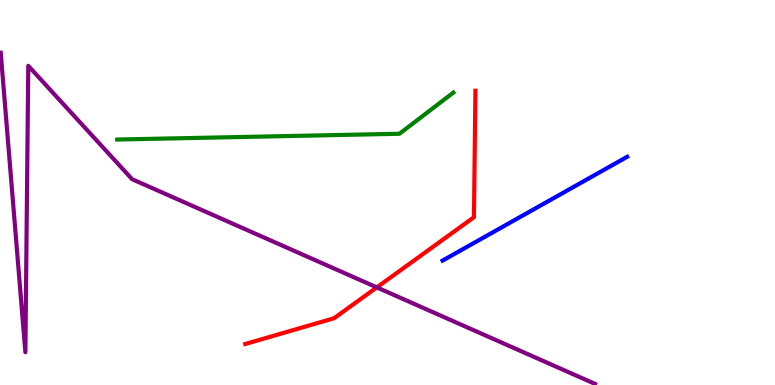[{'lines': ['blue', 'red'], 'intersections': []}, {'lines': ['green', 'red'], 'intersections': []}, {'lines': ['purple', 'red'], 'intersections': [{'x': 4.86, 'y': 2.54}]}, {'lines': ['blue', 'green'], 'intersections': []}, {'lines': ['blue', 'purple'], 'intersections': []}, {'lines': ['green', 'purple'], 'intersections': []}]